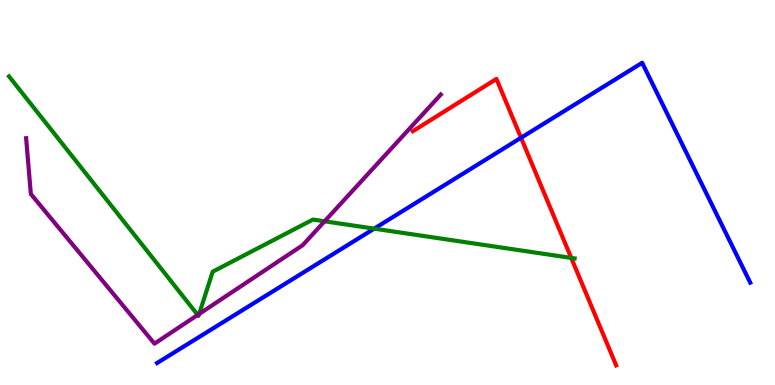[{'lines': ['blue', 'red'], 'intersections': [{'x': 6.72, 'y': 6.42}]}, {'lines': ['green', 'red'], 'intersections': [{'x': 7.37, 'y': 3.3}]}, {'lines': ['purple', 'red'], 'intersections': []}, {'lines': ['blue', 'green'], 'intersections': [{'x': 4.83, 'y': 4.06}]}, {'lines': ['blue', 'purple'], 'intersections': []}, {'lines': ['green', 'purple'], 'intersections': [{'x': 2.55, 'y': 1.82}, {'x': 2.57, 'y': 1.85}, {'x': 4.19, 'y': 4.25}]}]